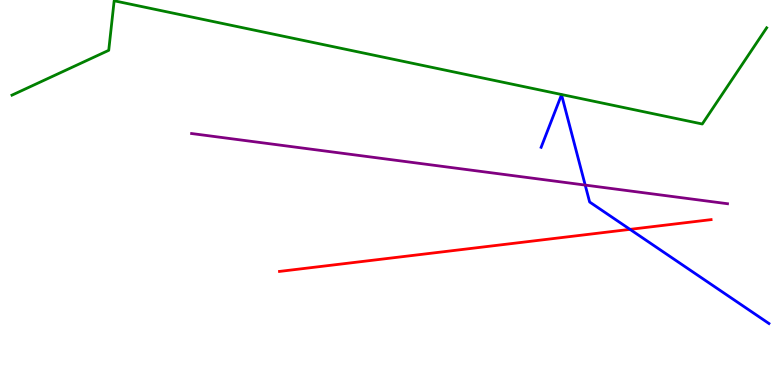[{'lines': ['blue', 'red'], 'intersections': [{'x': 8.13, 'y': 4.04}]}, {'lines': ['green', 'red'], 'intersections': []}, {'lines': ['purple', 'red'], 'intersections': []}, {'lines': ['blue', 'green'], 'intersections': []}, {'lines': ['blue', 'purple'], 'intersections': [{'x': 7.55, 'y': 5.19}]}, {'lines': ['green', 'purple'], 'intersections': []}]